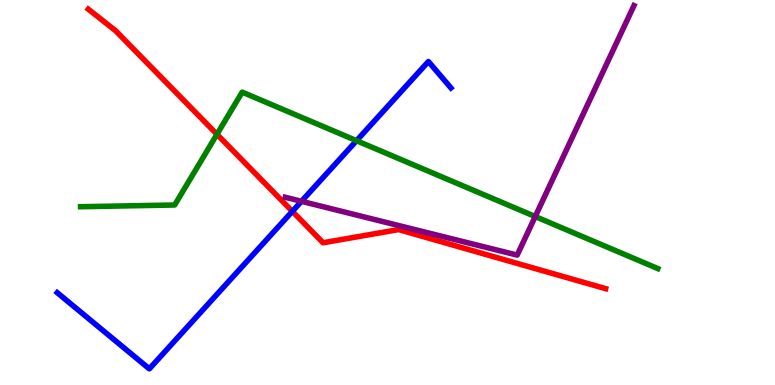[{'lines': ['blue', 'red'], 'intersections': [{'x': 3.77, 'y': 4.51}]}, {'lines': ['green', 'red'], 'intersections': [{'x': 2.8, 'y': 6.51}]}, {'lines': ['purple', 'red'], 'intersections': []}, {'lines': ['blue', 'green'], 'intersections': [{'x': 4.6, 'y': 6.35}]}, {'lines': ['blue', 'purple'], 'intersections': [{'x': 3.89, 'y': 4.77}]}, {'lines': ['green', 'purple'], 'intersections': [{'x': 6.91, 'y': 4.38}]}]